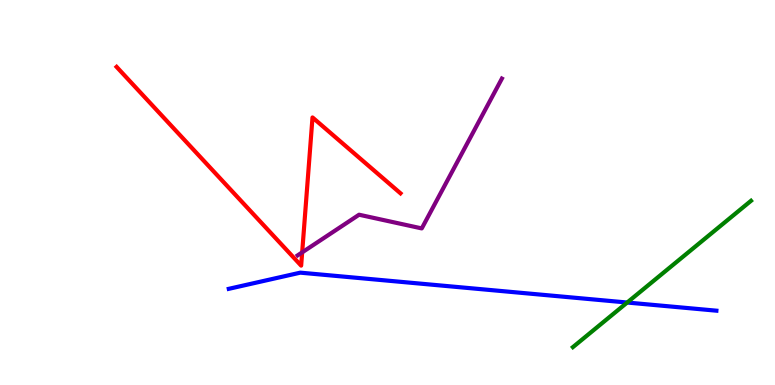[{'lines': ['blue', 'red'], 'intersections': []}, {'lines': ['green', 'red'], 'intersections': []}, {'lines': ['purple', 'red'], 'intersections': [{'x': 3.9, 'y': 3.45}]}, {'lines': ['blue', 'green'], 'intersections': [{'x': 8.09, 'y': 2.14}]}, {'lines': ['blue', 'purple'], 'intersections': []}, {'lines': ['green', 'purple'], 'intersections': []}]